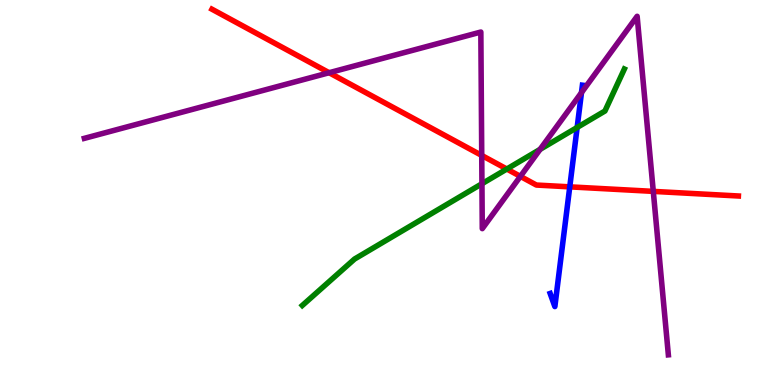[{'lines': ['blue', 'red'], 'intersections': [{'x': 7.35, 'y': 5.15}]}, {'lines': ['green', 'red'], 'intersections': [{'x': 6.54, 'y': 5.61}]}, {'lines': ['purple', 'red'], 'intersections': [{'x': 4.25, 'y': 8.11}, {'x': 6.22, 'y': 5.96}, {'x': 6.71, 'y': 5.42}, {'x': 8.43, 'y': 5.03}]}, {'lines': ['blue', 'green'], 'intersections': [{'x': 7.45, 'y': 6.69}]}, {'lines': ['blue', 'purple'], 'intersections': [{'x': 7.5, 'y': 7.59}]}, {'lines': ['green', 'purple'], 'intersections': [{'x': 6.22, 'y': 5.23}, {'x': 6.97, 'y': 6.12}]}]